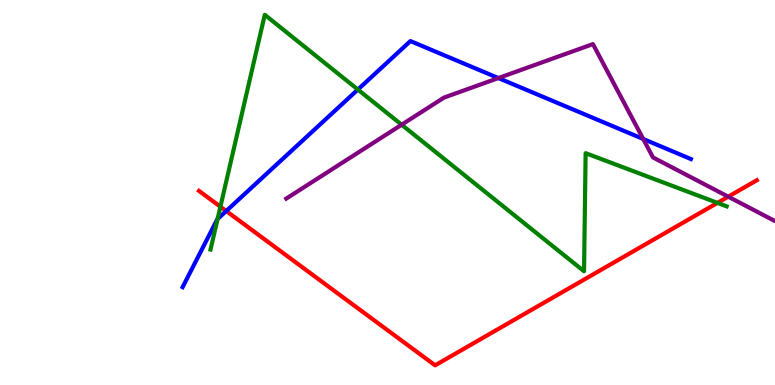[{'lines': ['blue', 'red'], 'intersections': [{'x': 2.92, 'y': 4.52}]}, {'lines': ['green', 'red'], 'intersections': [{'x': 2.84, 'y': 4.63}, {'x': 9.26, 'y': 4.73}]}, {'lines': ['purple', 'red'], 'intersections': [{'x': 9.4, 'y': 4.89}]}, {'lines': ['blue', 'green'], 'intersections': [{'x': 2.81, 'y': 4.31}, {'x': 4.62, 'y': 7.67}]}, {'lines': ['blue', 'purple'], 'intersections': [{'x': 6.43, 'y': 7.97}, {'x': 8.3, 'y': 6.39}]}, {'lines': ['green', 'purple'], 'intersections': [{'x': 5.18, 'y': 6.76}]}]